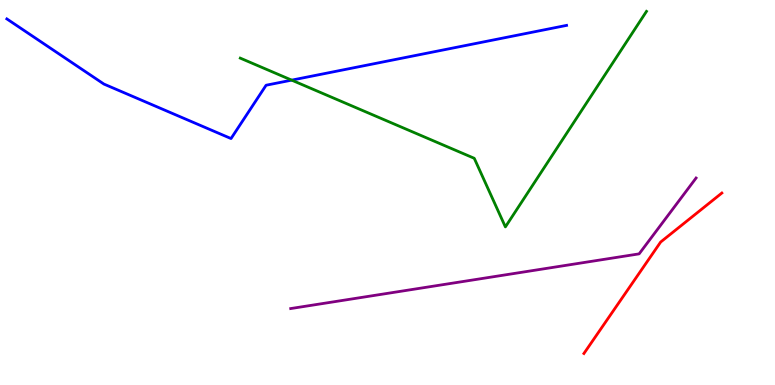[{'lines': ['blue', 'red'], 'intersections': []}, {'lines': ['green', 'red'], 'intersections': []}, {'lines': ['purple', 'red'], 'intersections': []}, {'lines': ['blue', 'green'], 'intersections': [{'x': 3.76, 'y': 7.92}]}, {'lines': ['blue', 'purple'], 'intersections': []}, {'lines': ['green', 'purple'], 'intersections': []}]